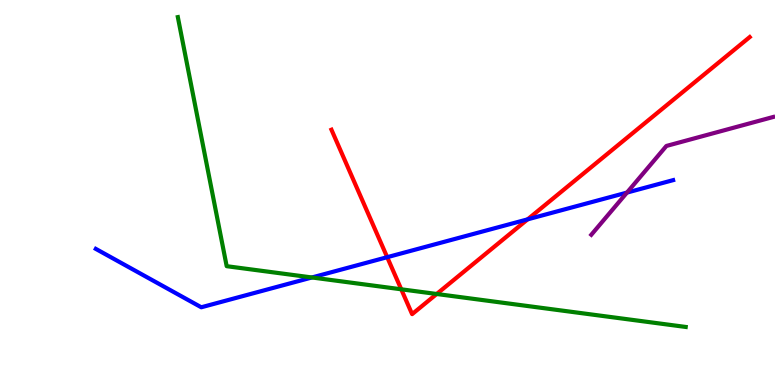[{'lines': ['blue', 'red'], 'intersections': [{'x': 5.0, 'y': 3.32}, {'x': 6.81, 'y': 4.3}]}, {'lines': ['green', 'red'], 'intersections': [{'x': 5.18, 'y': 2.49}, {'x': 5.63, 'y': 2.36}]}, {'lines': ['purple', 'red'], 'intersections': []}, {'lines': ['blue', 'green'], 'intersections': [{'x': 4.02, 'y': 2.79}]}, {'lines': ['blue', 'purple'], 'intersections': [{'x': 8.09, 'y': 5.0}]}, {'lines': ['green', 'purple'], 'intersections': []}]